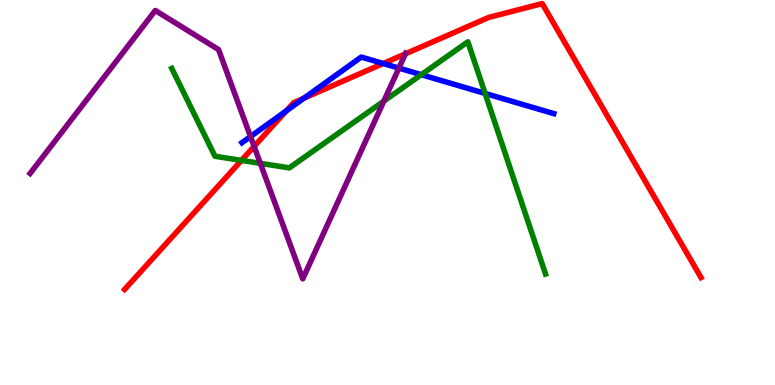[{'lines': ['blue', 'red'], 'intersections': [{'x': 3.69, 'y': 7.12}, {'x': 3.92, 'y': 7.45}, {'x': 4.94, 'y': 8.35}]}, {'lines': ['green', 'red'], 'intersections': [{'x': 3.12, 'y': 5.83}]}, {'lines': ['purple', 'red'], 'intersections': [{'x': 3.28, 'y': 6.2}, {'x': 5.23, 'y': 8.6}]}, {'lines': ['blue', 'green'], 'intersections': [{'x': 5.44, 'y': 8.06}, {'x': 6.26, 'y': 7.57}]}, {'lines': ['blue', 'purple'], 'intersections': [{'x': 3.23, 'y': 6.45}, {'x': 5.15, 'y': 8.23}]}, {'lines': ['green', 'purple'], 'intersections': [{'x': 3.36, 'y': 5.76}, {'x': 4.95, 'y': 7.37}]}]